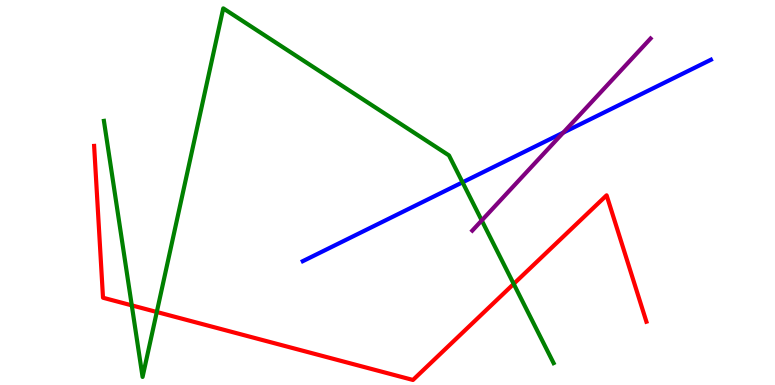[{'lines': ['blue', 'red'], 'intersections': []}, {'lines': ['green', 'red'], 'intersections': [{'x': 1.7, 'y': 2.07}, {'x': 2.02, 'y': 1.9}, {'x': 6.63, 'y': 2.63}]}, {'lines': ['purple', 'red'], 'intersections': []}, {'lines': ['blue', 'green'], 'intersections': [{'x': 5.97, 'y': 5.26}]}, {'lines': ['blue', 'purple'], 'intersections': [{'x': 7.27, 'y': 6.55}]}, {'lines': ['green', 'purple'], 'intersections': [{'x': 6.22, 'y': 4.27}]}]